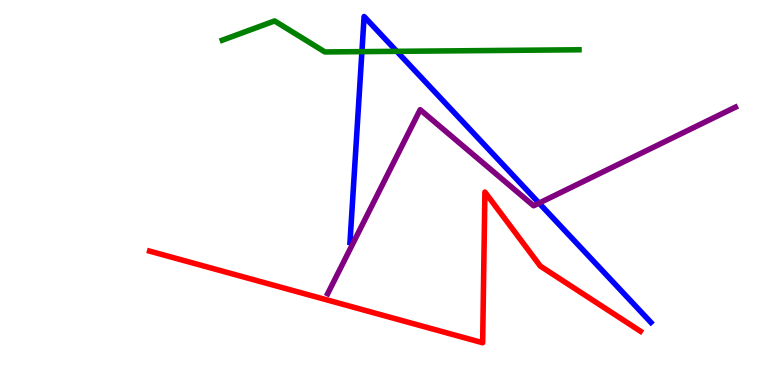[{'lines': ['blue', 'red'], 'intersections': []}, {'lines': ['green', 'red'], 'intersections': []}, {'lines': ['purple', 'red'], 'intersections': []}, {'lines': ['blue', 'green'], 'intersections': [{'x': 4.67, 'y': 8.66}, {'x': 5.12, 'y': 8.67}]}, {'lines': ['blue', 'purple'], 'intersections': [{'x': 6.96, 'y': 4.72}]}, {'lines': ['green', 'purple'], 'intersections': []}]